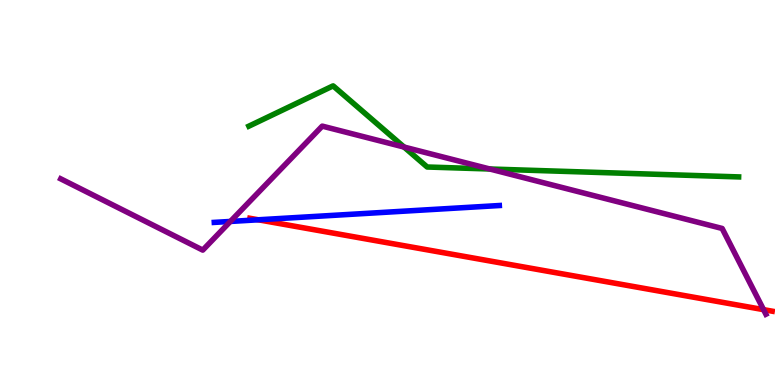[{'lines': ['blue', 'red'], 'intersections': [{'x': 3.33, 'y': 4.29}]}, {'lines': ['green', 'red'], 'intersections': []}, {'lines': ['purple', 'red'], 'intersections': [{'x': 9.85, 'y': 1.96}]}, {'lines': ['blue', 'green'], 'intersections': []}, {'lines': ['blue', 'purple'], 'intersections': [{'x': 2.97, 'y': 4.25}]}, {'lines': ['green', 'purple'], 'intersections': [{'x': 5.21, 'y': 6.18}, {'x': 6.32, 'y': 5.61}]}]